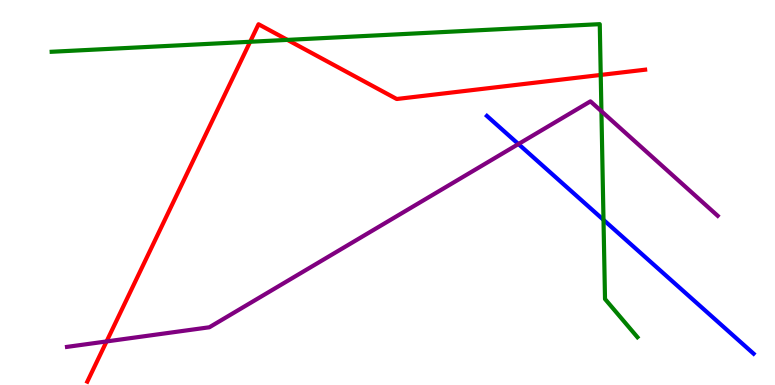[{'lines': ['blue', 'red'], 'intersections': []}, {'lines': ['green', 'red'], 'intersections': [{'x': 3.23, 'y': 8.92}, {'x': 3.71, 'y': 8.96}, {'x': 7.75, 'y': 8.05}]}, {'lines': ['purple', 'red'], 'intersections': [{'x': 1.38, 'y': 1.13}]}, {'lines': ['blue', 'green'], 'intersections': [{'x': 7.79, 'y': 4.29}]}, {'lines': ['blue', 'purple'], 'intersections': [{'x': 6.69, 'y': 6.26}]}, {'lines': ['green', 'purple'], 'intersections': [{'x': 7.76, 'y': 7.11}]}]